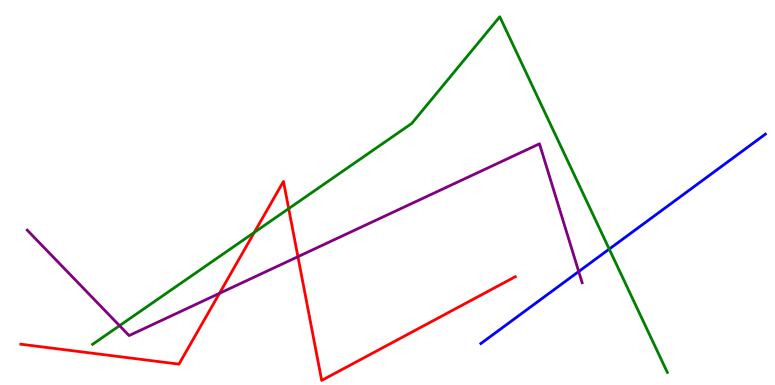[{'lines': ['blue', 'red'], 'intersections': []}, {'lines': ['green', 'red'], 'intersections': [{'x': 3.28, 'y': 3.96}, {'x': 3.73, 'y': 4.58}]}, {'lines': ['purple', 'red'], 'intersections': [{'x': 2.83, 'y': 2.38}, {'x': 3.84, 'y': 3.33}]}, {'lines': ['blue', 'green'], 'intersections': [{'x': 7.86, 'y': 3.53}]}, {'lines': ['blue', 'purple'], 'intersections': [{'x': 7.47, 'y': 2.95}]}, {'lines': ['green', 'purple'], 'intersections': [{'x': 1.54, 'y': 1.54}]}]